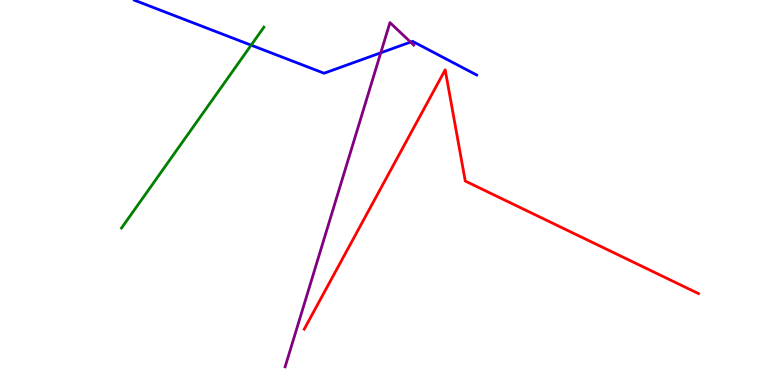[{'lines': ['blue', 'red'], 'intersections': []}, {'lines': ['green', 'red'], 'intersections': []}, {'lines': ['purple', 'red'], 'intersections': []}, {'lines': ['blue', 'green'], 'intersections': [{'x': 3.24, 'y': 8.83}]}, {'lines': ['blue', 'purple'], 'intersections': [{'x': 4.91, 'y': 8.63}, {'x': 5.3, 'y': 8.91}]}, {'lines': ['green', 'purple'], 'intersections': []}]